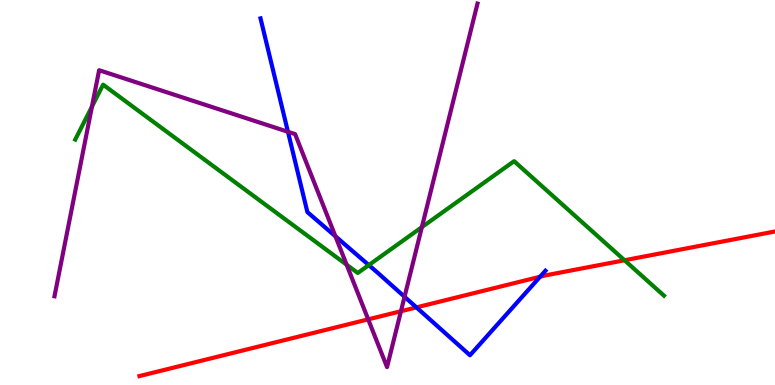[{'lines': ['blue', 'red'], 'intersections': [{'x': 5.37, 'y': 2.02}, {'x': 6.97, 'y': 2.81}]}, {'lines': ['green', 'red'], 'intersections': [{'x': 8.06, 'y': 3.24}]}, {'lines': ['purple', 'red'], 'intersections': [{'x': 4.75, 'y': 1.71}, {'x': 5.17, 'y': 1.92}]}, {'lines': ['blue', 'green'], 'intersections': [{'x': 4.76, 'y': 3.11}]}, {'lines': ['blue', 'purple'], 'intersections': [{'x': 3.72, 'y': 6.58}, {'x': 4.33, 'y': 3.86}, {'x': 5.22, 'y': 2.29}]}, {'lines': ['green', 'purple'], 'intersections': [{'x': 1.19, 'y': 7.23}, {'x': 4.47, 'y': 3.12}, {'x': 5.44, 'y': 4.1}]}]